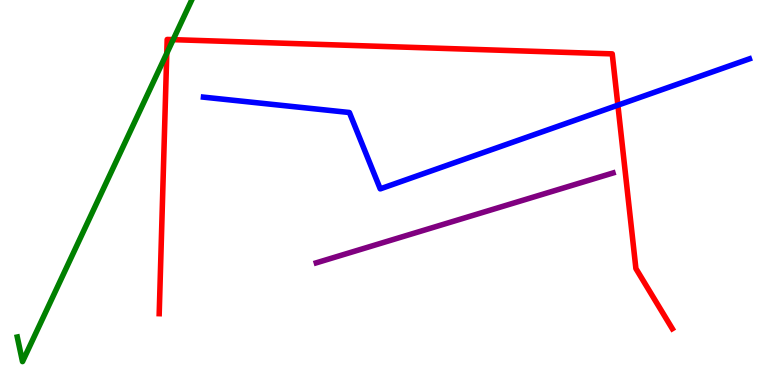[{'lines': ['blue', 'red'], 'intersections': [{'x': 7.97, 'y': 7.27}]}, {'lines': ['green', 'red'], 'intersections': [{'x': 2.15, 'y': 8.62}, {'x': 2.23, 'y': 8.97}]}, {'lines': ['purple', 'red'], 'intersections': []}, {'lines': ['blue', 'green'], 'intersections': []}, {'lines': ['blue', 'purple'], 'intersections': []}, {'lines': ['green', 'purple'], 'intersections': []}]